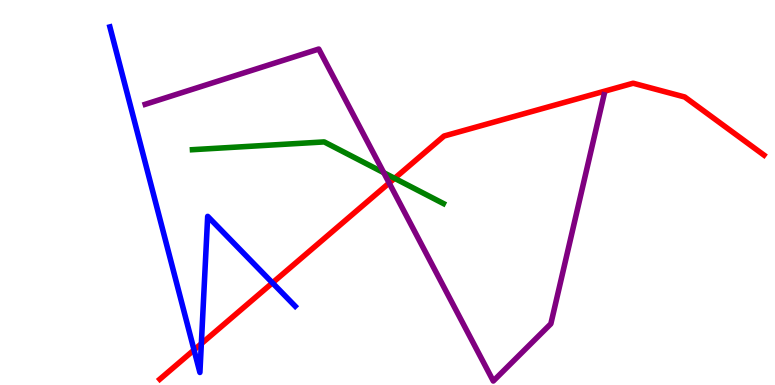[{'lines': ['blue', 'red'], 'intersections': [{'x': 2.5, 'y': 0.911}, {'x': 2.6, 'y': 1.07}, {'x': 3.52, 'y': 2.65}]}, {'lines': ['green', 'red'], 'intersections': [{'x': 5.09, 'y': 5.37}]}, {'lines': ['purple', 'red'], 'intersections': [{'x': 5.02, 'y': 5.25}]}, {'lines': ['blue', 'green'], 'intersections': []}, {'lines': ['blue', 'purple'], 'intersections': []}, {'lines': ['green', 'purple'], 'intersections': [{'x': 4.95, 'y': 5.51}]}]